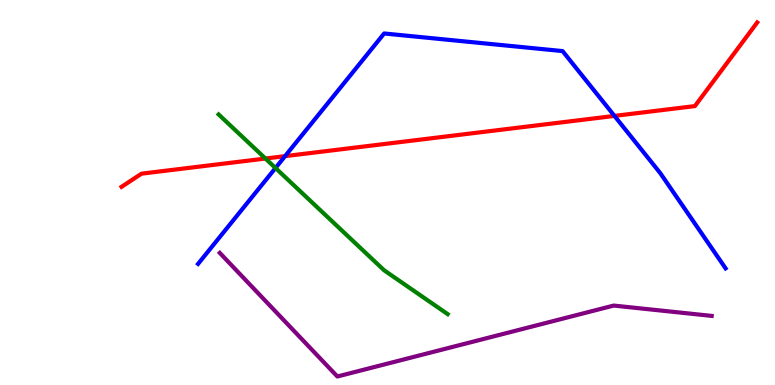[{'lines': ['blue', 'red'], 'intersections': [{'x': 3.68, 'y': 5.94}, {'x': 7.93, 'y': 6.99}]}, {'lines': ['green', 'red'], 'intersections': [{'x': 3.43, 'y': 5.88}]}, {'lines': ['purple', 'red'], 'intersections': []}, {'lines': ['blue', 'green'], 'intersections': [{'x': 3.55, 'y': 5.64}]}, {'lines': ['blue', 'purple'], 'intersections': []}, {'lines': ['green', 'purple'], 'intersections': []}]